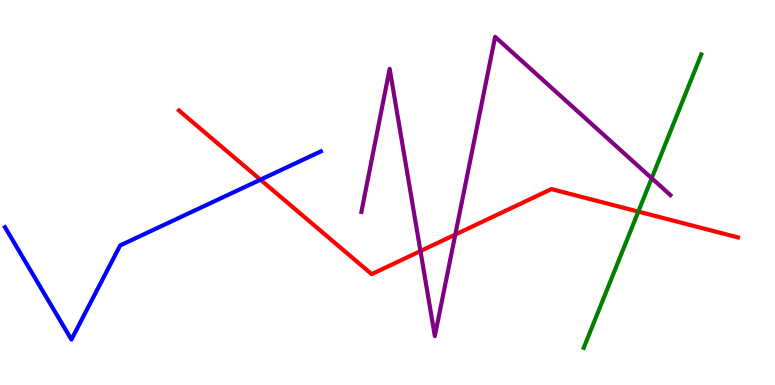[{'lines': ['blue', 'red'], 'intersections': [{'x': 3.36, 'y': 5.33}]}, {'lines': ['green', 'red'], 'intersections': [{'x': 8.24, 'y': 4.5}]}, {'lines': ['purple', 'red'], 'intersections': [{'x': 5.43, 'y': 3.48}, {'x': 5.87, 'y': 3.91}]}, {'lines': ['blue', 'green'], 'intersections': []}, {'lines': ['blue', 'purple'], 'intersections': []}, {'lines': ['green', 'purple'], 'intersections': [{'x': 8.41, 'y': 5.37}]}]